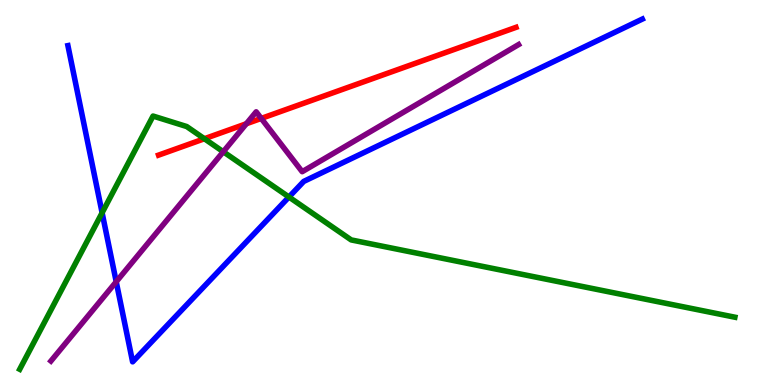[{'lines': ['blue', 'red'], 'intersections': []}, {'lines': ['green', 'red'], 'intersections': [{'x': 2.64, 'y': 6.4}]}, {'lines': ['purple', 'red'], 'intersections': [{'x': 3.18, 'y': 6.79}, {'x': 3.37, 'y': 6.92}]}, {'lines': ['blue', 'green'], 'intersections': [{'x': 1.32, 'y': 4.47}, {'x': 3.73, 'y': 4.88}]}, {'lines': ['blue', 'purple'], 'intersections': [{'x': 1.5, 'y': 2.68}]}, {'lines': ['green', 'purple'], 'intersections': [{'x': 2.88, 'y': 6.06}]}]